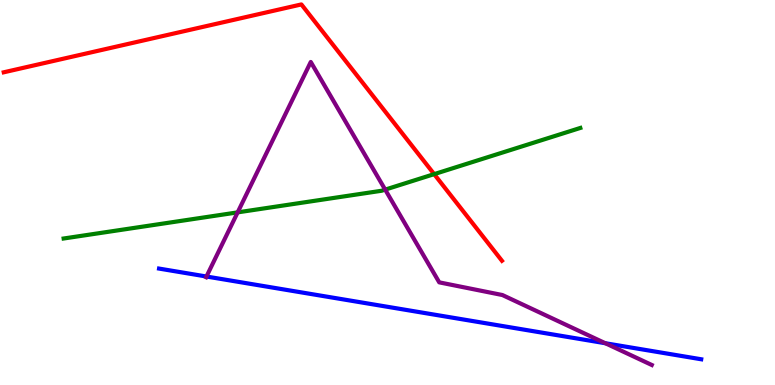[{'lines': ['blue', 'red'], 'intersections': []}, {'lines': ['green', 'red'], 'intersections': [{'x': 5.6, 'y': 5.48}]}, {'lines': ['purple', 'red'], 'intersections': []}, {'lines': ['blue', 'green'], 'intersections': []}, {'lines': ['blue', 'purple'], 'intersections': [{'x': 2.66, 'y': 2.82}, {'x': 7.81, 'y': 1.08}]}, {'lines': ['green', 'purple'], 'intersections': [{'x': 3.07, 'y': 4.48}, {'x': 4.97, 'y': 5.07}]}]